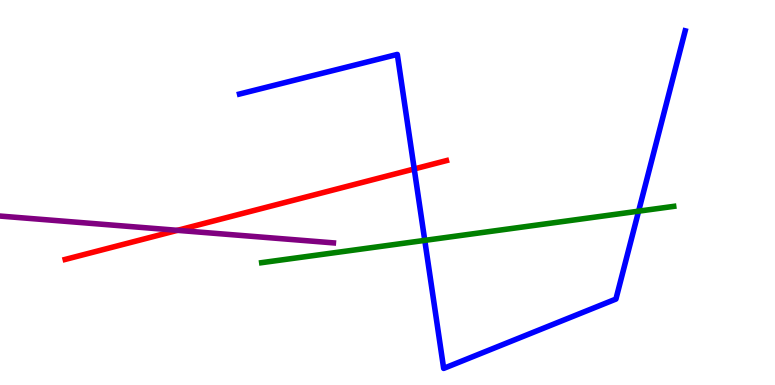[{'lines': ['blue', 'red'], 'intersections': [{'x': 5.34, 'y': 5.61}]}, {'lines': ['green', 'red'], 'intersections': []}, {'lines': ['purple', 'red'], 'intersections': [{'x': 2.29, 'y': 4.02}]}, {'lines': ['blue', 'green'], 'intersections': [{'x': 5.48, 'y': 3.76}, {'x': 8.24, 'y': 4.52}]}, {'lines': ['blue', 'purple'], 'intersections': []}, {'lines': ['green', 'purple'], 'intersections': []}]